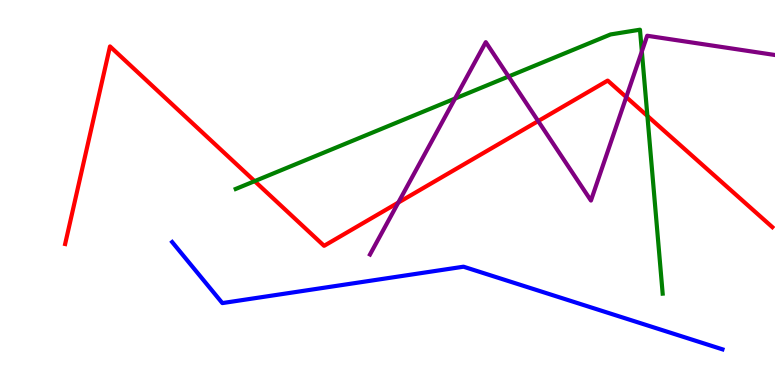[{'lines': ['blue', 'red'], 'intersections': []}, {'lines': ['green', 'red'], 'intersections': [{'x': 3.29, 'y': 5.29}, {'x': 8.35, 'y': 6.99}]}, {'lines': ['purple', 'red'], 'intersections': [{'x': 5.14, 'y': 4.74}, {'x': 6.94, 'y': 6.85}, {'x': 8.08, 'y': 7.48}]}, {'lines': ['blue', 'green'], 'intersections': []}, {'lines': ['blue', 'purple'], 'intersections': []}, {'lines': ['green', 'purple'], 'intersections': [{'x': 5.87, 'y': 7.44}, {'x': 6.56, 'y': 8.01}, {'x': 8.28, 'y': 8.66}]}]